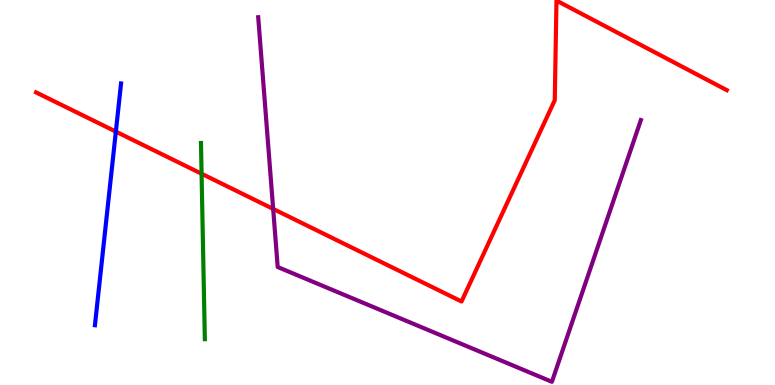[{'lines': ['blue', 'red'], 'intersections': [{'x': 1.49, 'y': 6.58}]}, {'lines': ['green', 'red'], 'intersections': [{'x': 2.6, 'y': 5.49}]}, {'lines': ['purple', 'red'], 'intersections': [{'x': 3.52, 'y': 4.57}]}, {'lines': ['blue', 'green'], 'intersections': []}, {'lines': ['blue', 'purple'], 'intersections': []}, {'lines': ['green', 'purple'], 'intersections': []}]